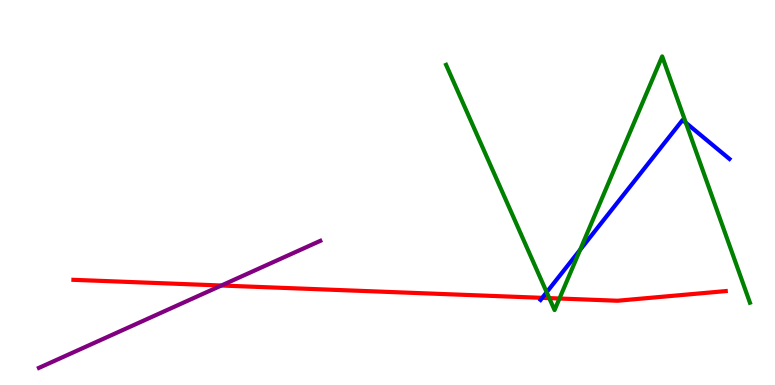[{'lines': ['blue', 'red'], 'intersections': [{'x': 7.0, 'y': 2.26}]}, {'lines': ['green', 'red'], 'intersections': [{'x': 7.09, 'y': 2.26}, {'x': 7.22, 'y': 2.25}]}, {'lines': ['purple', 'red'], 'intersections': [{'x': 2.86, 'y': 2.58}]}, {'lines': ['blue', 'green'], 'intersections': [{'x': 7.05, 'y': 2.41}, {'x': 7.49, 'y': 3.51}, {'x': 8.85, 'y': 6.81}]}, {'lines': ['blue', 'purple'], 'intersections': []}, {'lines': ['green', 'purple'], 'intersections': []}]